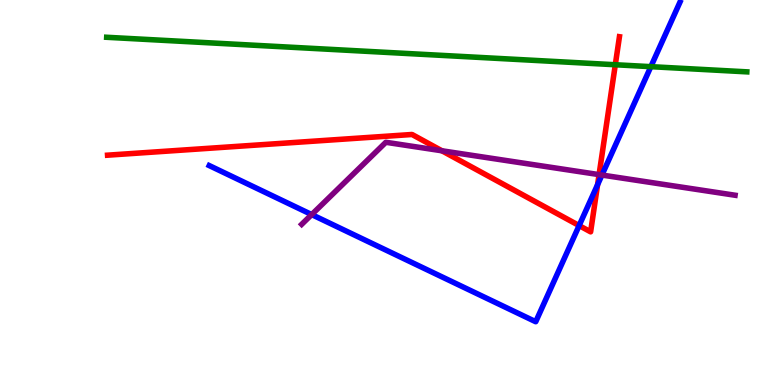[{'lines': ['blue', 'red'], 'intersections': [{'x': 7.47, 'y': 4.14}, {'x': 7.71, 'y': 5.2}]}, {'lines': ['green', 'red'], 'intersections': [{'x': 7.94, 'y': 8.32}]}, {'lines': ['purple', 'red'], 'intersections': [{'x': 5.7, 'y': 6.08}, {'x': 7.73, 'y': 5.46}]}, {'lines': ['blue', 'green'], 'intersections': [{'x': 8.4, 'y': 8.27}]}, {'lines': ['blue', 'purple'], 'intersections': [{'x': 4.02, 'y': 4.43}, {'x': 7.77, 'y': 5.45}]}, {'lines': ['green', 'purple'], 'intersections': []}]